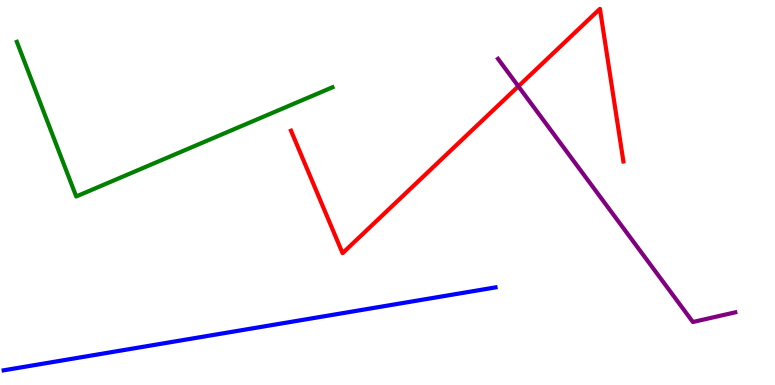[{'lines': ['blue', 'red'], 'intersections': []}, {'lines': ['green', 'red'], 'intersections': []}, {'lines': ['purple', 'red'], 'intersections': [{'x': 6.69, 'y': 7.76}]}, {'lines': ['blue', 'green'], 'intersections': []}, {'lines': ['blue', 'purple'], 'intersections': []}, {'lines': ['green', 'purple'], 'intersections': []}]